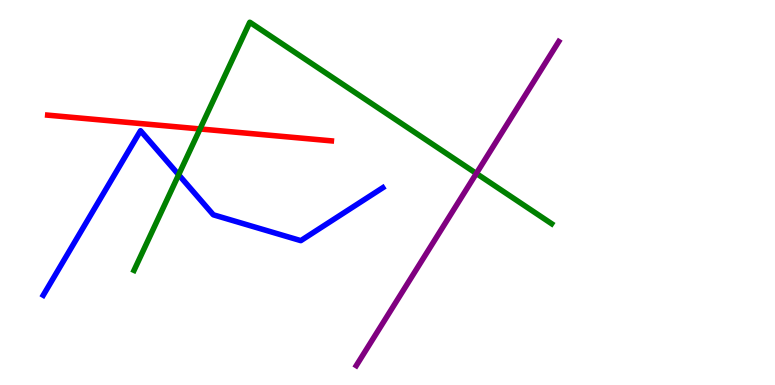[{'lines': ['blue', 'red'], 'intersections': []}, {'lines': ['green', 'red'], 'intersections': [{'x': 2.58, 'y': 6.65}]}, {'lines': ['purple', 'red'], 'intersections': []}, {'lines': ['blue', 'green'], 'intersections': [{'x': 2.31, 'y': 5.46}]}, {'lines': ['blue', 'purple'], 'intersections': []}, {'lines': ['green', 'purple'], 'intersections': [{'x': 6.15, 'y': 5.49}]}]